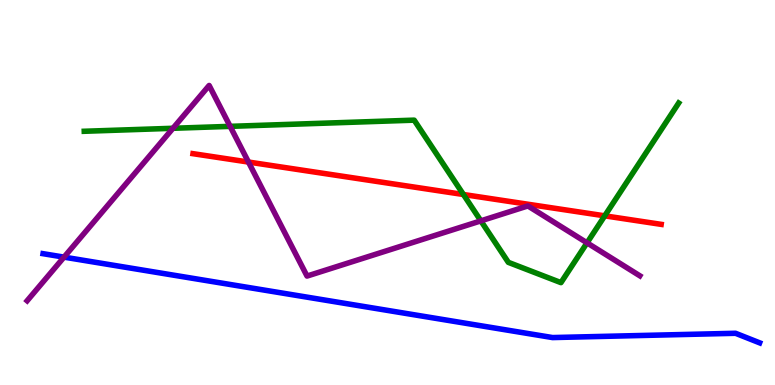[{'lines': ['blue', 'red'], 'intersections': []}, {'lines': ['green', 'red'], 'intersections': [{'x': 5.98, 'y': 4.95}, {'x': 7.8, 'y': 4.39}]}, {'lines': ['purple', 'red'], 'intersections': [{'x': 3.21, 'y': 5.79}]}, {'lines': ['blue', 'green'], 'intersections': []}, {'lines': ['blue', 'purple'], 'intersections': [{'x': 0.826, 'y': 3.32}]}, {'lines': ['green', 'purple'], 'intersections': [{'x': 2.23, 'y': 6.67}, {'x': 2.97, 'y': 6.72}, {'x': 6.2, 'y': 4.26}, {'x': 7.57, 'y': 3.69}]}]